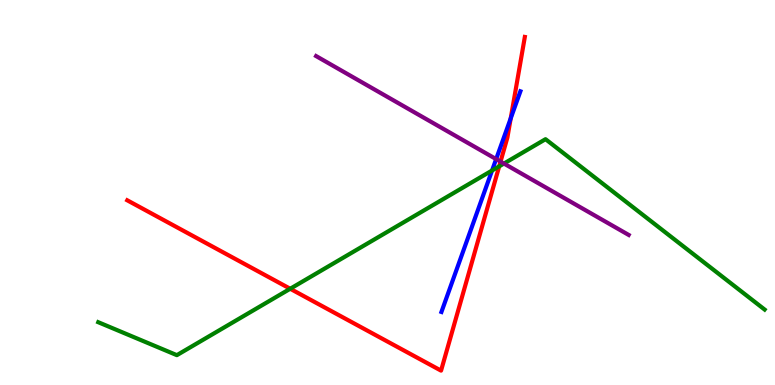[{'lines': ['blue', 'red'], 'intersections': [{'x': 6.59, 'y': 6.93}]}, {'lines': ['green', 'red'], 'intersections': [{'x': 3.74, 'y': 2.5}, {'x': 6.44, 'y': 5.68}]}, {'lines': ['purple', 'red'], 'intersections': [{'x': 6.46, 'y': 5.8}]}, {'lines': ['blue', 'green'], 'intersections': [{'x': 6.35, 'y': 5.57}]}, {'lines': ['blue', 'purple'], 'intersections': [{'x': 6.4, 'y': 5.87}]}, {'lines': ['green', 'purple'], 'intersections': [{'x': 6.5, 'y': 5.75}]}]